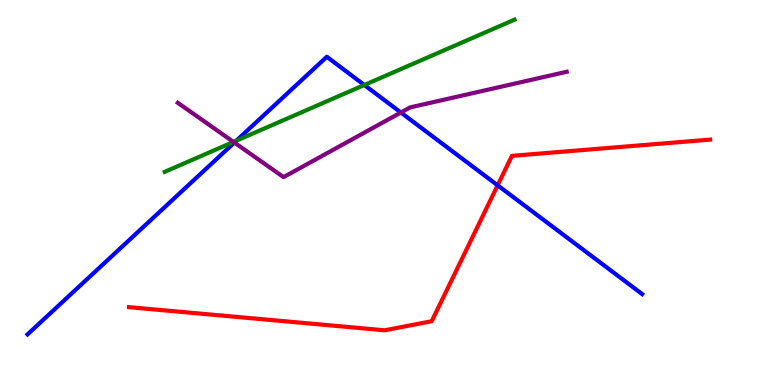[{'lines': ['blue', 'red'], 'intersections': [{'x': 6.42, 'y': 5.19}]}, {'lines': ['green', 'red'], 'intersections': []}, {'lines': ['purple', 'red'], 'intersections': []}, {'lines': ['blue', 'green'], 'intersections': [{'x': 3.05, 'y': 6.35}, {'x': 4.7, 'y': 7.79}]}, {'lines': ['blue', 'purple'], 'intersections': [{'x': 3.02, 'y': 6.3}, {'x': 5.17, 'y': 7.08}]}, {'lines': ['green', 'purple'], 'intersections': [{'x': 3.01, 'y': 6.31}]}]